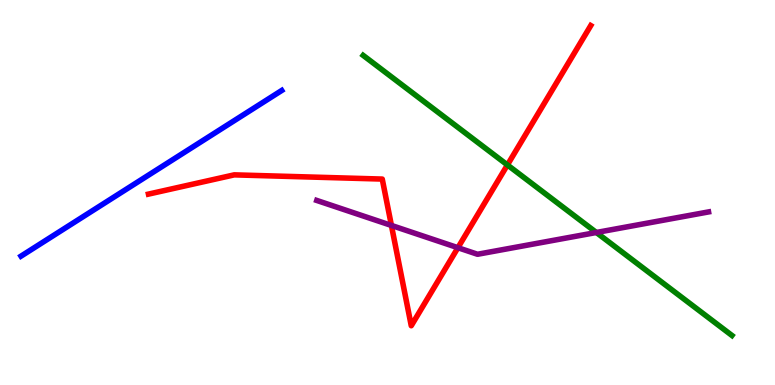[{'lines': ['blue', 'red'], 'intersections': []}, {'lines': ['green', 'red'], 'intersections': [{'x': 6.55, 'y': 5.72}]}, {'lines': ['purple', 'red'], 'intersections': [{'x': 5.05, 'y': 4.14}, {'x': 5.91, 'y': 3.57}]}, {'lines': ['blue', 'green'], 'intersections': []}, {'lines': ['blue', 'purple'], 'intersections': []}, {'lines': ['green', 'purple'], 'intersections': [{'x': 7.69, 'y': 3.96}]}]